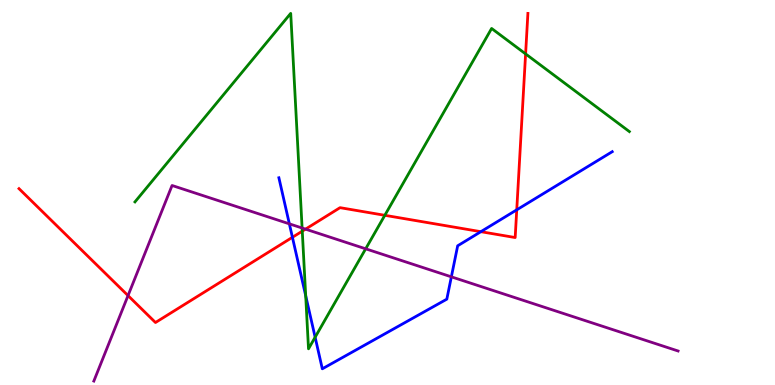[{'lines': ['blue', 'red'], 'intersections': [{'x': 3.77, 'y': 3.84}, {'x': 6.2, 'y': 3.98}, {'x': 6.67, 'y': 4.55}]}, {'lines': ['green', 'red'], 'intersections': [{'x': 3.9, 'y': 4.0}, {'x': 4.97, 'y': 4.41}, {'x': 6.78, 'y': 8.6}]}, {'lines': ['purple', 'red'], 'intersections': [{'x': 1.65, 'y': 2.32}, {'x': 3.94, 'y': 4.05}]}, {'lines': ['blue', 'green'], 'intersections': [{'x': 3.94, 'y': 2.32}, {'x': 4.07, 'y': 1.24}]}, {'lines': ['blue', 'purple'], 'intersections': [{'x': 3.73, 'y': 4.19}, {'x': 5.82, 'y': 2.81}]}, {'lines': ['green', 'purple'], 'intersections': [{'x': 3.9, 'y': 4.08}, {'x': 4.72, 'y': 3.54}]}]